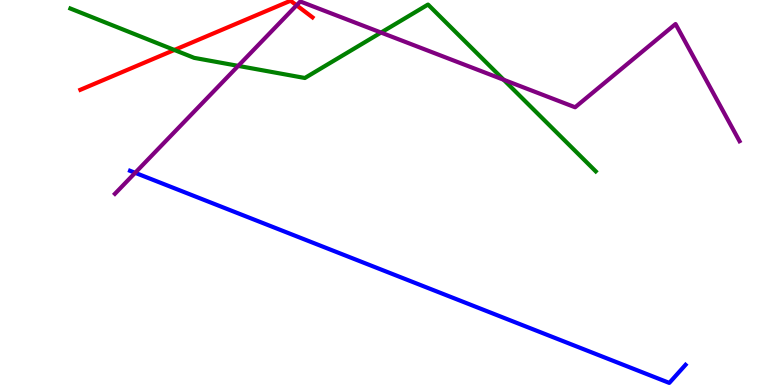[{'lines': ['blue', 'red'], 'intersections': []}, {'lines': ['green', 'red'], 'intersections': [{'x': 2.25, 'y': 8.7}]}, {'lines': ['purple', 'red'], 'intersections': [{'x': 3.83, 'y': 9.86}]}, {'lines': ['blue', 'green'], 'intersections': []}, {'lines': ['blue', 'purple'], 'intersections': [{'x': 1.74, 'y': 5.51}]}, {'lines': ['green', 'purple'], 'intersections': [{'x': 3.07, 'y': 8.29}, {'x': 4.92, 'y': 9.15}, {'x': 6.5, 'y': 7.93}]}]